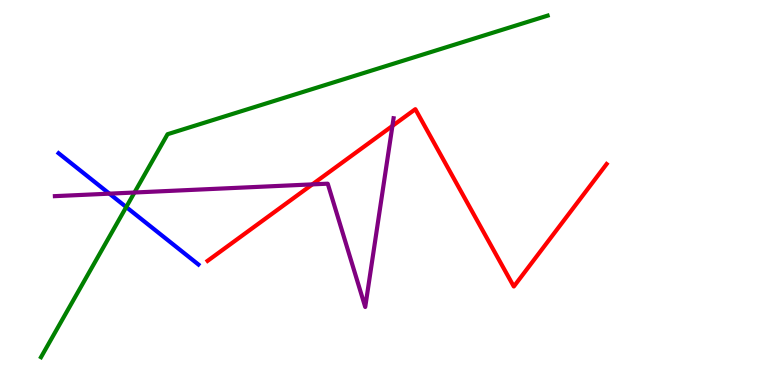[{'lines': ['blue', 'red'], 'intersections': []}, {'lines': ['green', 'red'], 'intersections': []}, {'lines': ['purple', 'red'], 'intersections': [{'x': 4.03, 'y': 5.21}, {'x': 5.06, 'y': 6.73}]}, {'lines': ['blue', 'green'], 'intersections': [{'x': 1.63, 'y': 4.62}]}, {'lines': ['blue', 'purple'], 'intersections': [{'x': 1.41, 'y': 4.97}]}, {'lines': ['green', 'purple'], 'intersections': [{'x': 1.74, 'y': 5.0}]}]